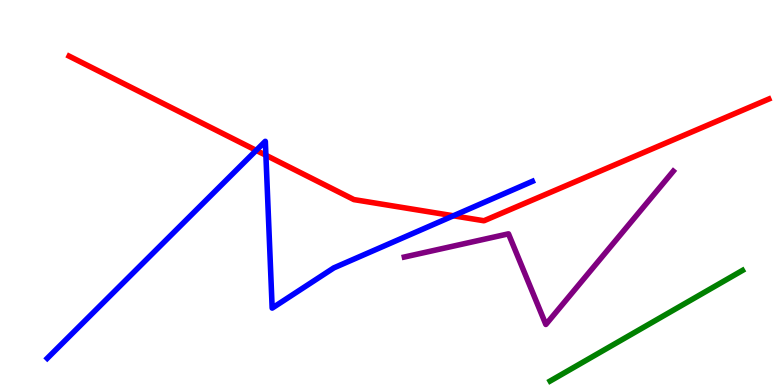[{'lines': ['blue', 'red'], 'intersections': [{'x': 3.31, 'y': 6.09}, {'x': 3.43, 'y': 5.97}, {'x': 5.85, 'y': 4.4}]}, {'lines': ['green', 'red'], 'intersections': []}, {'lines': ['purple', 'red'], 'intersections': []}, {'lines': ['blue', 'green'], 'intersections': []}, {'lines': ['blue', 'purple'], 'intersections': []}, {'lines': ['green', 'purple'], 'intersections': []}]